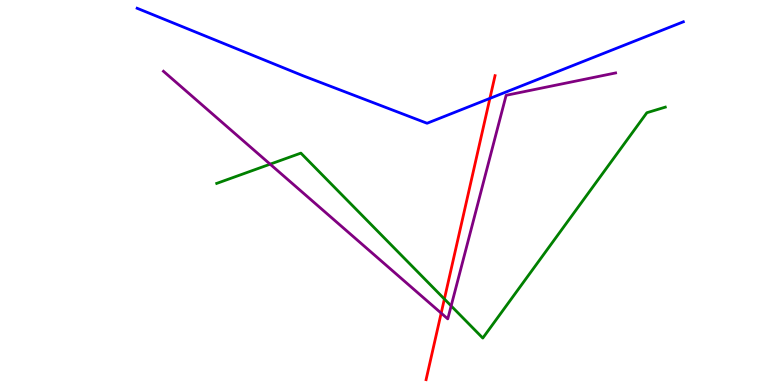[{'lines': ['blue', 'red'], 'intersections': [{'x': 6.32, 'y': 7.44}]}, {'lines': ['green', 'red'], 'intersections': [{'x': 5.73, 'y': 2.23}]}, {'lines': ['purple', 'red'], 'intersections': [{'x': 5.69, 'y': 1.87}]}, {'lines': ['blue', 'green'], 'intersections': []}, {'lines': ['blue', 'purple'], 'intersections': []}, {'lines': ['green', 'purple'], 'intersections': [{'x': 3.49, 'y': 5.74}, {'x': 5.82, 'y': 2.05}]}]